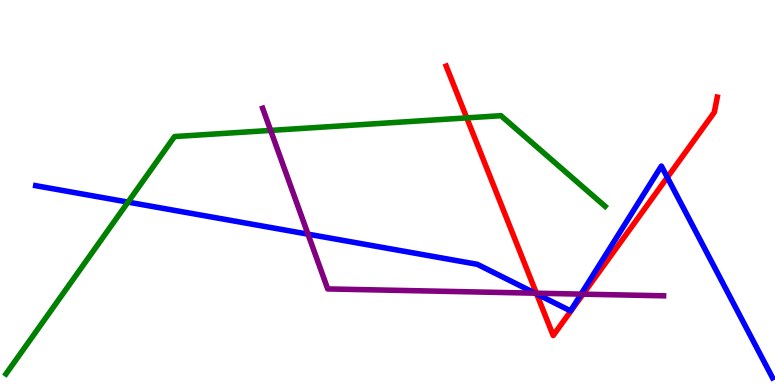[{'lines': ['blue', 'red'], 'intersections': [{'x': 6.93, 'y': 2.36}, {'x': 8.61, 'y': 5.39}]}, {'lines': ['green', 'red'], 'intersections': [{'x': 6.02, 'y': 6.94}]}, {'lines': ['purple', 'red'], 'intersections': [{'x': 6.92, 'y': 2.38}, {'x': 7.52, 'y': 2.36}]}, {'lines': ['blue', 'green'], 'intersections': [{'x': 1.65, 'y': 4.75}]}, {'lines': ['blue', 'purple'], 'intersections': [{'x': 3.97, 'y': 3.92}, {'x': 6.9, 'y': 2.39}, {'x': 7.5, 'y': 2.36}]}, {'lines': ['green', 'purple'], 'intersections': [{'x': 3.49, 'y': 6.61}]}]